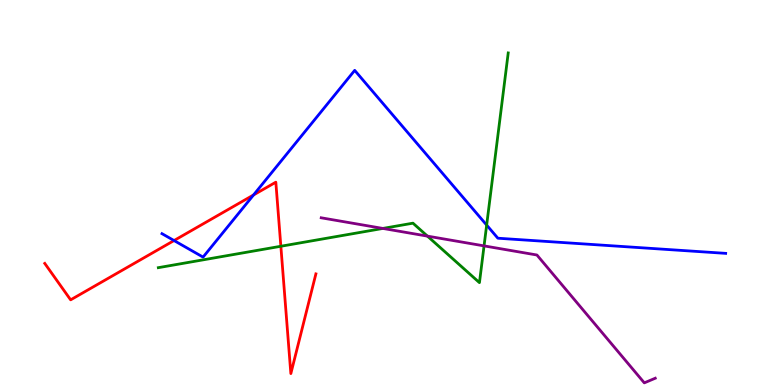[{'lines': ['blue', 'red'], 'intersections': [{'x': 2.25, 'y': 3.75}, {'x': 3.27, 'y': 4.94}]}, {'lines': ['green', 'red'], 'intersections': [{'x': 3.62, 'y': 3.6}]}, {'lines': ['purple', 'red'], 'intersections': []}, {'lines': ['blue', 'green'], 'intersections': [{'x': 6.28, 'y': 4.15}]}, {'lines': ['blue', 'purple'], 'intersections': []}, {'lines': ['green', 'purple'], 'intersections': [{'x': 4.94, 'y': 4.07}, {'x': 5.52, 'y': 3.87}, {'x': 6.25, 'y': 3.61}]}]